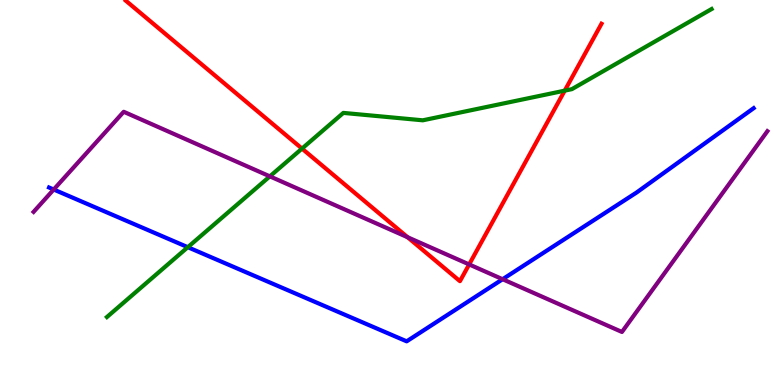[{'lines': ['blue', 'red'], 'intersections': []}, {'lines': ['green', 'red'], 'intersections': [{'x': 3.9, 'y': 6.14}, {'x': 7.29, 'y': 7.65}]}, {'lines': ['purple', 'red'], 'intersections': [{'x': 5.26, 'y': 3.84}, {'x': 6.05, 'y': 3.13}]}, {'lines': ['blue', 'green'], 'intersections': [{'x': 2.42, 'y': 3.58}]}, {'lines': ['blue', 'purple'], 'intersections': [{'x': 0.693, 'y': 5.08}, {'x': 6.49, 'y': 2.75}]}, {'lines': ['green', 'purple'], 'intersections': [{'x': 3.48, 'y': 5.42}]}]